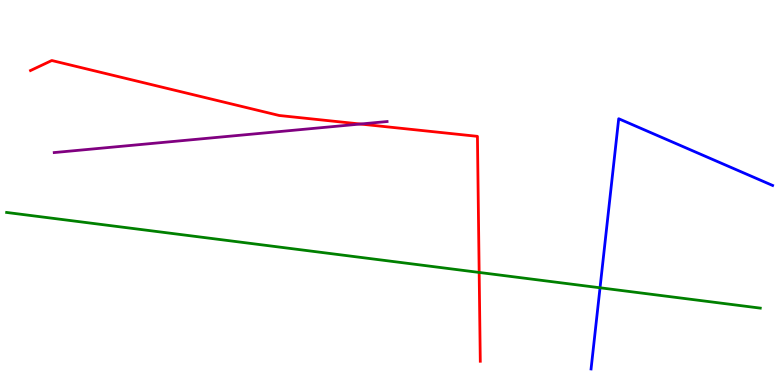[{'lines': ['blue', 'red'], 'intersections': []}, {'lines': ['green', 'red'], 'intersections': [{'x': 6.18, 'y': 2.92}]}, {'lines': ['purple', 'red'], 'intersections': [{'x': 4.65, 'y': 6.78}]}, {'lines': ['blue', 'green'], 'intersections': [{'x': 7.74, 'y': 2.53}]}, {'lines': ['blue', 'purple'], 'intersections': []}, {'lines': ['green', 'purple'], 'intersections': []}]